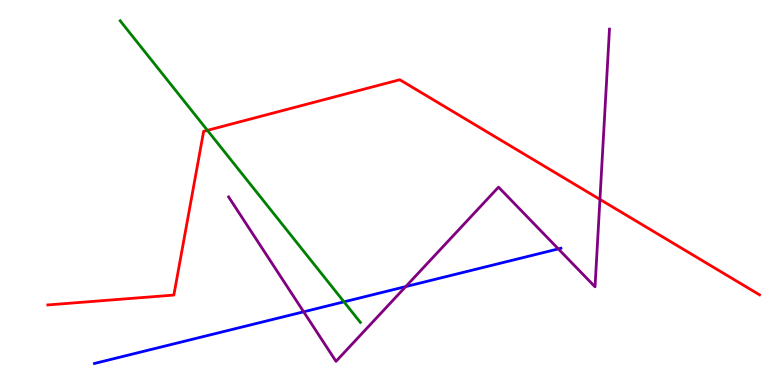[{'lines': ['blue', 'red'], 'intersections': []}, {'lines': ['green', 'red'], 'intersections': [{'x': 2.68, 'y': 6.61}]}, {'lines': ['purple', 'red'], 'intersections': [{'x': 7.74, 'y': 4.82}]}, {'lines': ['blue', 'green'], 'intersections': [{'x': 4.44, 'y': 2.16}]}, {'lines': ['blue', 'purple'], 'intersections': [{'x': 3.92, 'y': 1.9}, {'x': 5.24, 'y': 2.56}, {'x': 7.2, 'y': 3.54}]}, {'lines': ['green', 'purple'], 'intersections': []}]